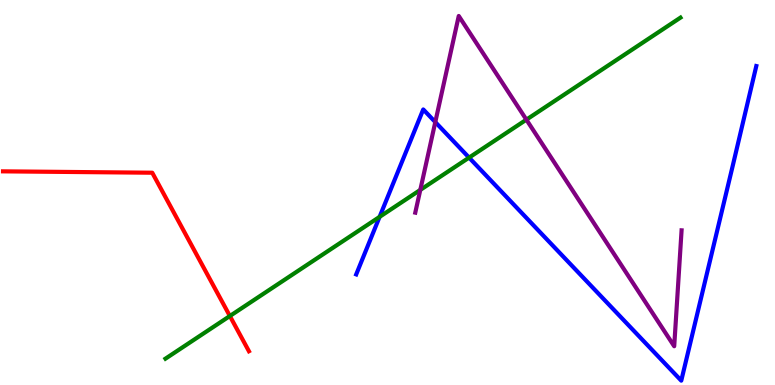[{'lines': ['blue', 'red'], 'intersections': []}, {'lines': ['green', 'red'], 'intersections': [{'x': 2.97, 'y': 1.79}]}, {'lines': ['purple', 'red'], 'intersections': []}, {'lines': ['blue', 'green'], 'intersections': [{'x': 4.9, 'y': 4.37}, {'x': 6.05, 'y': 5.91}]}, {'lines': ['blue', 'purple'], 'intersections': [{'x': 5.62, 'y': 6.83}]}, {'lines': ['green', 'purple'], 'intersections': [{'x': 5.42, 'y': 5.07}, {'x': 6.79, 'y': 6.89}]}]